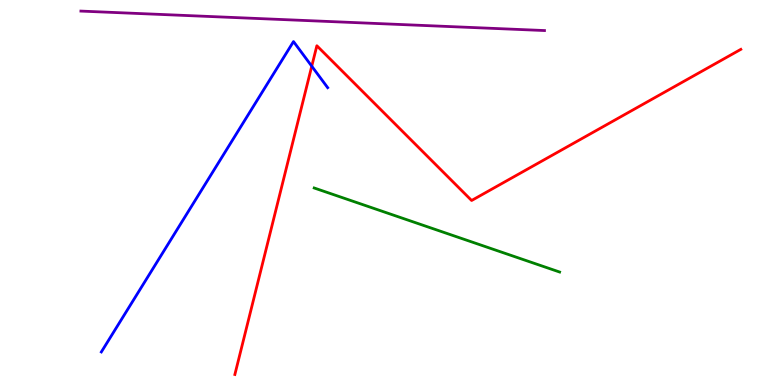[{'lines': ['blue', 'red'], 'intersections': [{'x': 4.02, 'y': 8.28}]}, {'lines': ['green', 'red'], 'intersections': []}, {'lines': ['purple', 'red'], 'intersections': []}, {'lines': ['blue', 'green'], 'intersections': []}, {'lines': ['blue', 'purple'], 'intersections': []}, {'lines': ['green', 'purple'], 'intersections': []}]